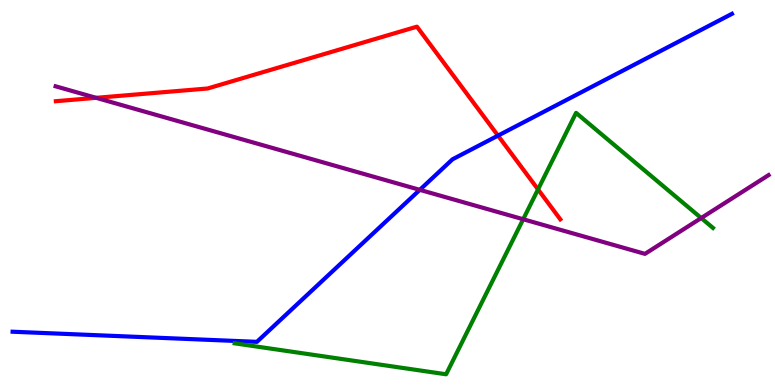[{'lines': ['blue', 'red'], 'intersections': [{'x': 6.43, 'y': 6.48}]}, {'lines': ['green', 'red'], 'intersections': [{'x': 6.94, 'y': 5.08}]}, {'lines': ['purple', 'red'], 'intersections': [{'x': 1.24, 'y': 7.46}]}, {'lines': ['blue', 'green'], 'intersections': []}, {'lines': ['blue', 'purple'], 'intersections': [{'x': 5.42, 'y': 5.07}]}, {'lines': ['green', 'purple'], 'intersections': [{'x': 6.75, 'y': 4.31}, {'x': 9.05, 'y': 4.34}]}]